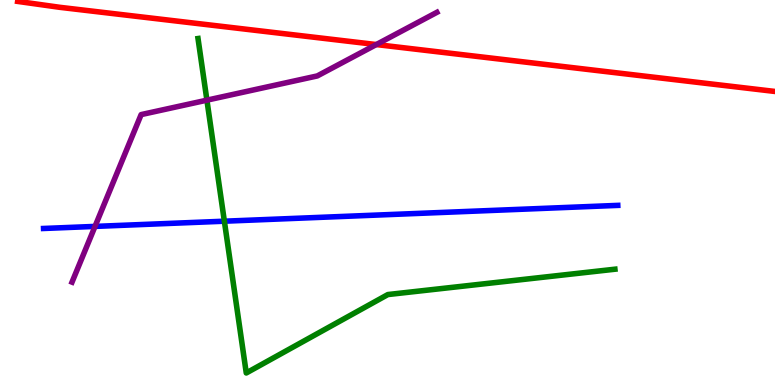[{'lines': ['blue', 'red'], 'intersections': []}, {'lines': ['green', 'red'], 'intersections': []}, {'lines': ['purple', 'red'], 'intersections': [{'x': 4.86, 'y': 8.84}]}, {'lines': ['blue', 'green'], 'intersections': [{'x': 2.9, 'y': 4.25}]}, {'lines': ['blue', 'purple'], 'intersections': [{'x': 1.23, 'y': 4.12}]}, {'lines': ['green', 'purple'], 'intersections': [{'x': 2.67, 'y': 7.4}]}]